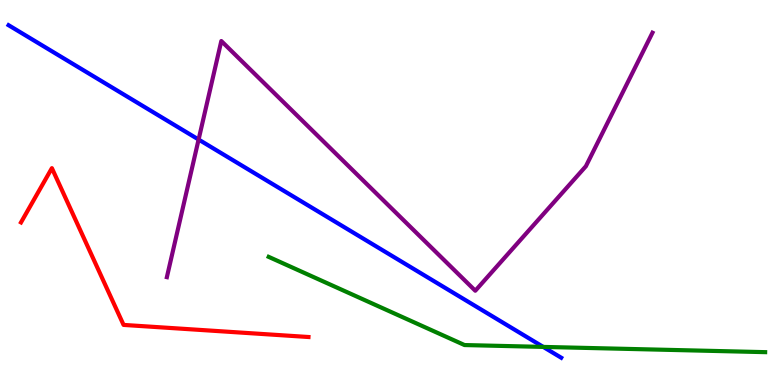[{'lines': ['blue', 'red'], 'intersections': []}, {'lines': ['green', 'red'], 'intersections': []}, {'lines': ['purple', 'red'], 'intersections': []}, {'lines': ['blue', 'green'], 'intersections': [{'x': 7.01, 'y': 0.989}]}, {'lines': ['blue', 'purple'], 'intersections': [{'x': 2.56, 'y': 6.38}]}, {'lines': ['green', 'purple'], 'intersections': []}]